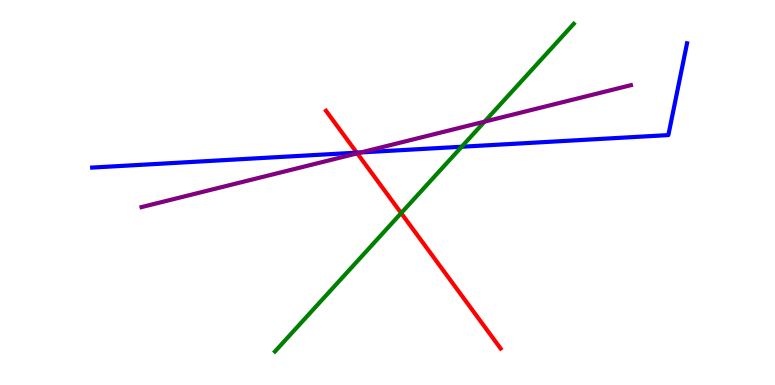[{'lines': ['blue', 'red'], 'intersections': [{'x': 4.6, 'y': 6.03}]}, {'lines': ['green', 'red'], 'intersections': [{'x': 5.18, 'y': 4.46}]}, {'lines': ['purple', 'red'], 'intersections': [{'x': 4.61, 'y': 6.02}]}, {'lines': ['blue', 'green'], 'intersections': [{'x': 5.96, 'y': 6.19}]}, {'lines': ['blue', 'purple'], 'intersections': [{'x': 4.66, 'y': 6.04}]}, {'lines': ['green', 'purple'], 'intersections': [{'x': 6.25, 'y': 6.84}]}]